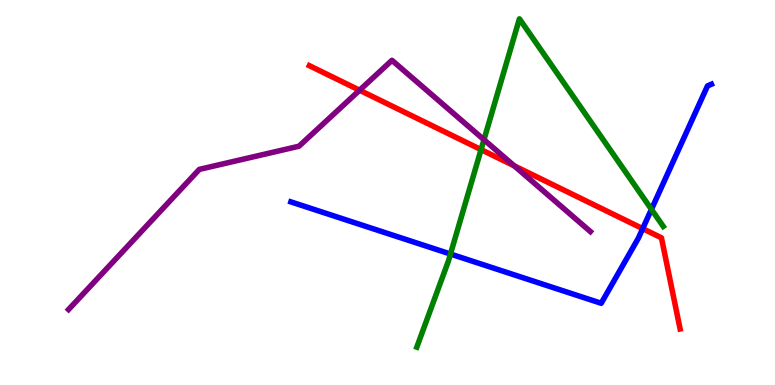[{'lines': ['blue', 'red'], 'intersections': [{'x': 8.29, 'y': 4.06}]}, {'lines': ['green', 'red'], 'intersections': [{'x': 6.21, 'y': 6.11}]}, {'lines': ['purple', 'red'], 'intersections': [{'x': 4.64, 'y': 7.66}, {'x': 6.64, 'y': 5.69}]}, {'lines': ['blue', 'green'], 'intersections': [{'x': 5.81, 'y': 3.4}, {'x': 8.41, 'y': 4.56}]}, {'lines': ['blue', 'purple'], 'intersections': []}, {'lines': ['green', 'purple'], 'intersections': [{'x': 6.24, 'y': 6.37}]}]